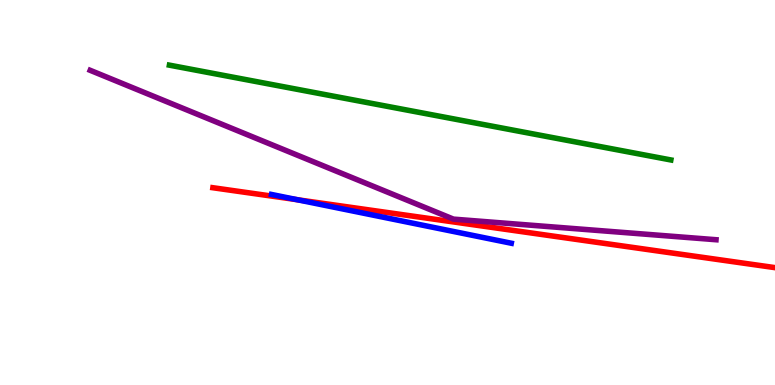[{'lines': ['blue', 'red'], 'intersections': [{'x': 3.84, 'y': 4.81}]}, {'lines': ['green', 'red'], 'intersections': []}, {'lines': ['purple', 'red'], 'intersections': []}, {'lines': ['blue', 'green'], 'intersections': []}, {'lines': ['blue', 'purple'], 'intersections': []}, {'lines': ['green', 'purple'], 'intersections': []}]